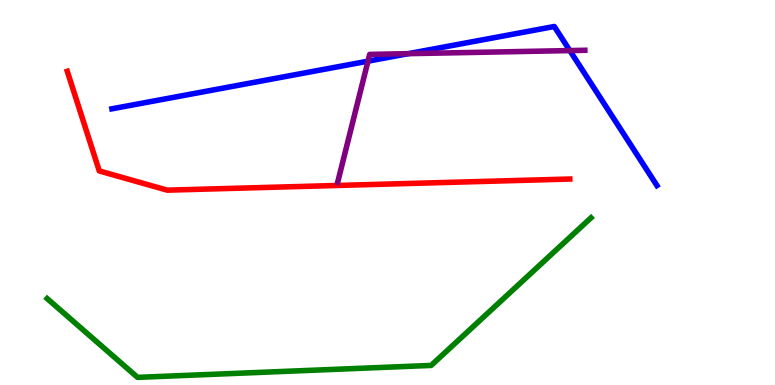[{'lines': ['blue', 'red'], 'intersections': []}, {'lines': ['green', 'red'], 'intersections': []}, {'lines': ['purple', 'red'], 'intersections': []}, {'lines': ['blue', 'green'], 'intersections': []}, {'lines': ['blue', 'purple'], 'intersections': [{'x': 4.75, 'y': 8.41}, {'x': 5.27, 'y': 8.61}, {'x': 7.35, 'y': 8.69}]}, {'lines': ['green', 'purple'], 'intersections': []}]